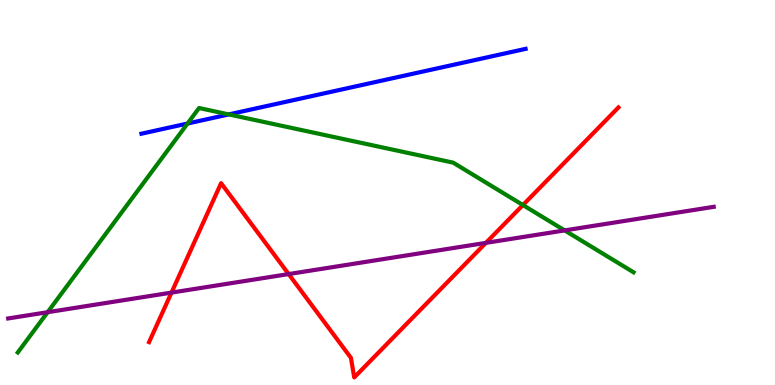[{'lines': ['blue', 'red'], 'intersections': []}, {'lines': ['green', 'red'], 'intersections': [{'x': 6.75, 'y': 4.67}]}, {'lines': ['purple', 'red'], 'intersections': [{'x': 2.21, 'y': 2.4}, {'x': 3.72, 'y': 2.88}, {'x': 6.27, 'y': 3.69}]}, {'lines': ['blue', 'green'], 'intersections': [{'x': 2.42, 'y': 6.79}, {'x': 2.95, 'y': 7.03}]}, {'lines': ['blue', 'purple'], 'intersections': []}, {'lines': ['green', 'purple'], 'intersections': [{'x': 0.615, 'y': 1.89}, {'x': 7.29, 'y': 4.02}]}]